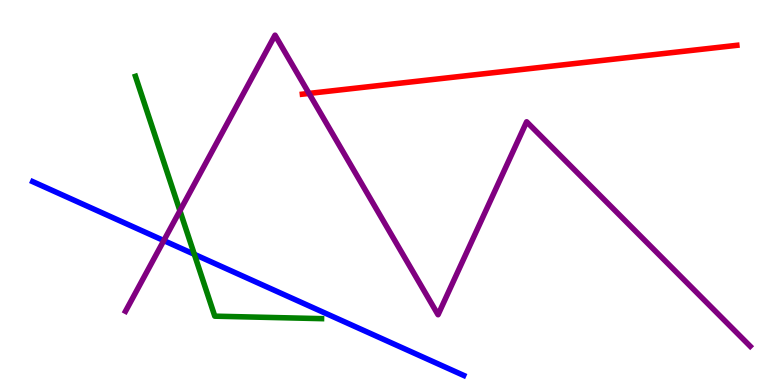[{'lines': ['blue', 'red'], 'intersections': []}, {'lines': ['green', 'red'], 'intersections': []}, {'lines': ['purple', 'red'], 'intersections': [{'x': 3.99, 'y': 7.57}]}, {'lines': ['blue', 'green'], 'intersections': [{'x': 2.51, 'y': 3.39}]}, {'lines': ['blue', 'purple'], 'intersections': [{'x': 2.11, 'y': 3.75}]}, {'lines': ['green', 'purple'], 'intersections': [{'x': 2.32, 'y': 4.53}]}]